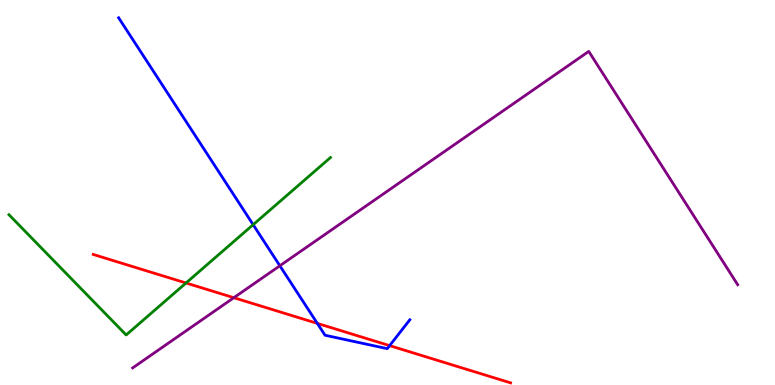[{'lines': ['blue', 'red'], 'intersections': [{'x': 4.09, 'y': 1.6}, {'x': 5.03, 'y': 1.02}]}, {'lines': ['green', 'red'], 'intersections': [{'x': 2.4, 'y': 2.65}]}, {'lines': ['purple', 'red'], 'intersections': [{'x': 3.02, 'y': 2.27}]}, {'lines': ['blue', 'green'], 'intersections': [{'x': 3.27, 'y': 4.16}]}, {'lines': ['blue', 'purple'], 'intersections': [{'x': 3.61, 'y': 3.1}]}, {'lines': ['green', 'purple'], 'intersections': []}]